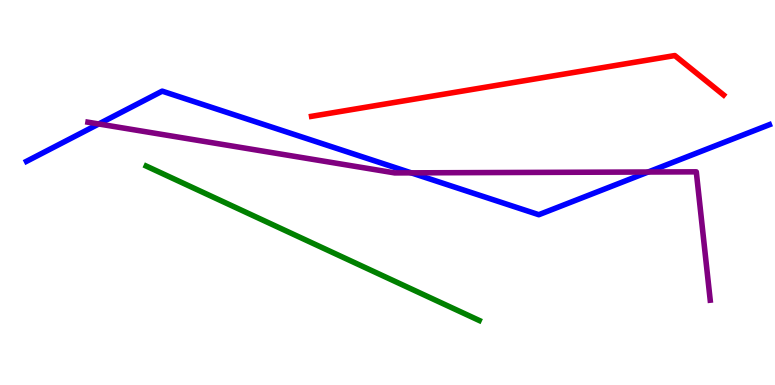[{'lines': ['blue', 'red'], 'intersections': []}, {'lines': ['green', 'red'], 'intersections': []}, {'lines': ['purple', 'red'], 'intersections': []}, {'lines': ['blue', 'green'], 'intersections': []}, {'lines': ['blue', 'purple'], 'intersections': [{'x': 1.27, 'y': 6.78}, {'x': 5.31, 'y': 5.51}, {'x': 8.36, 'y': 5.53}]}, {'lines': ['green', 'purple'], 'intersections': []}]